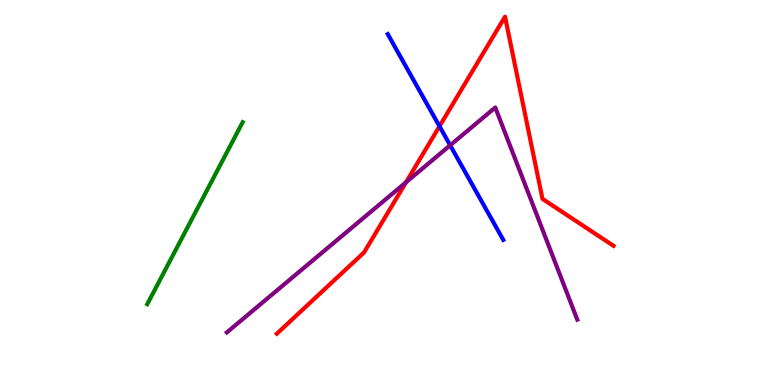[{'lines': ['blue', 'red'], 'intersections': [{'x': 5.67, 'y': 6.72}]}, {'lines': ['green', 'red'], 'intersections': []}, {'lines': ['purple', 'red'], 'intersections': [{'x': 5.24, 'y': 5.26}]}, {'lines': ['blue', 'green'], 'intersections': []}, {'lines': ['blue', 'purple'], 'intersections': [{'x': 5.81, 'y': 6.23}]}, {'lines': ['green', 'purple'], 'intersections': []}]